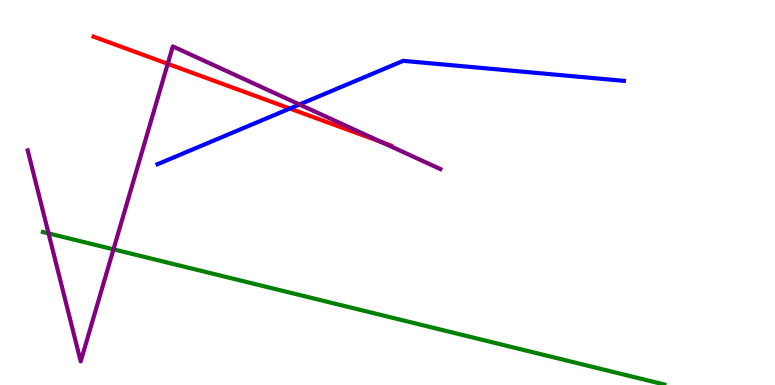[{'lines': ['blue', 'red'], 'intersections': [{'x': 3.74, 'y': 7.18}]}, {'lines': ['green', 'red'], 'intersections': []}, {'lines': ['purple', 'red'], 'intersections': [{'x': 2.16, 'y': 8.34}, {'x': 4.92, 'y': 6.31}]}, {'lines': ['blue', 'green'], 'intersections': []}, {'lines': ['blue', 'purple'], 'intersections': [{'x': 3.86, 'y': 7.29}]}, {'lines': ['green', 'purple'], 'intersections': [{'x': 0.626, 'y': 3.94}, {'x': 1.46, 'y': 3.52}]}]